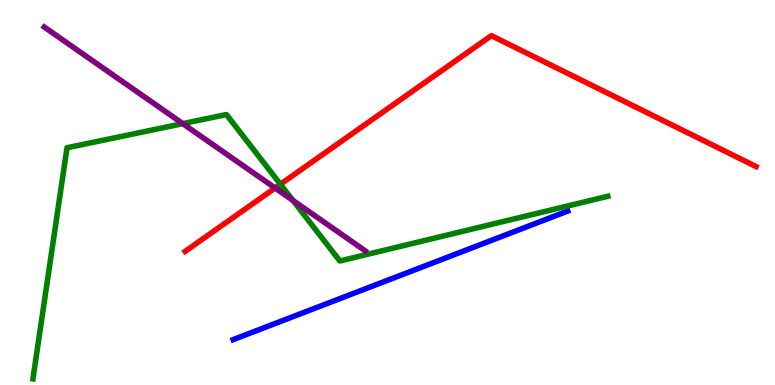[{'lines': ['blue', 'red'], 'intersections': []}, {'lines': ['green', 'red'], 'intersections': [{'x': 3.62, 'y': 5.21}]}, {'lines': ['purple', 'red'], 'intersections': [{'x': 3.55, 'y': 5.12}]}, {'lines': ['blue', 'green'], 'intersections': []}, {'lines': ['blue', 'purple'], 'intersections': []}, {'lines': ['green', 'purple'], 'intersections': [{'x': 2.36, 'y': 6.79}, {'x': 3.78, 'y': 4.79}]}]